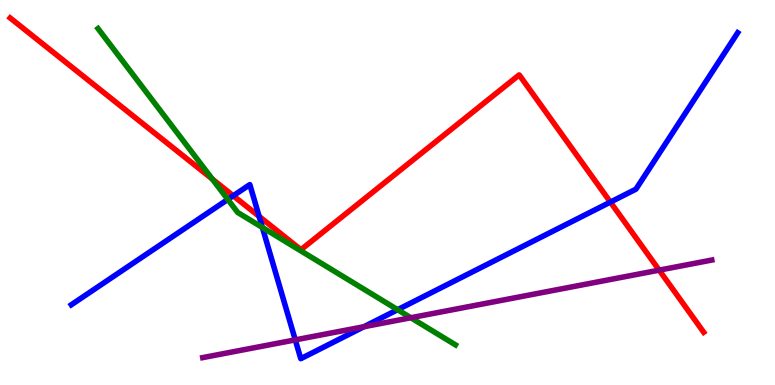[{'lines': ['blue', 'red'], 'intersections': [{'x': 3.01, 'y': 4.92}, {'x': 3.34, 'y': 4.38}, {'x': 7.88, 'y': 4.75}]}, {'lines': ['green', 'red'], 'intersections': [{'x': 2.74, 'y': 5.35}]}, {'lines': ['purple', 'red'], 'intersections': [{'x': 8.51, 'y': 2.98}]}, {'lines': ['blue', 'green'], 'intersections': [{'x': 2.94, 'y': 4.82}, {'x': 3.39, 'y': 4.09}, {'x': 5.13, 'y': 1.96}]}, {'lines': ['blue', 'purple'], 'intersections': [{'x': 3.81, 'y': 1.17}, {'x': 4.7, 'y': 1.51}]}, {'lines': ['green', 'purple'], 'intersections': [{'x': 5.3, 'y': 1.75}]}]